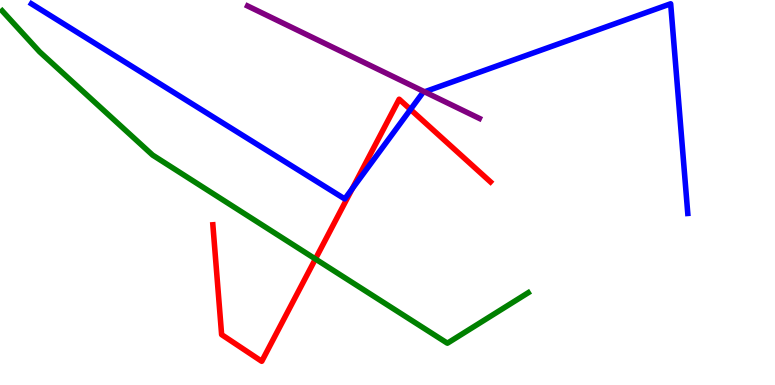[{'lines': ['blue', 'red'], 'intersections': [{'x': 4.54, 'y': 5.1}, {'x': 5.3, 'y': 7.16}]}, {'lines': ['green', 'red'], 'intersections': [{'x': 4.07, 'y': 3.27}]}, {'lines': ['purple', 'red'], 'intersections': []}, {'lines': ['blue', 'green'], 'intersections': []}, {'lines': ['blue', 'purple'], 'intersections': [{'x': 5.48, 'y': 7.61}]}, {'lines': ['green', 'purple'], 'intersections': []}]